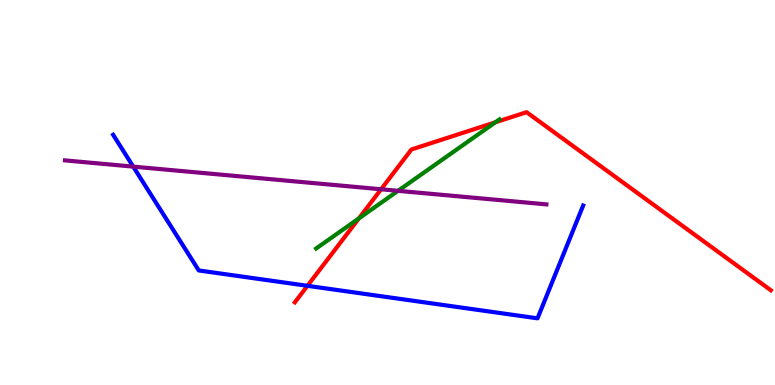[{'lines': ['blue', 'red'], 'intersections': [{'x': 3.97, 'y': 2.58}]}, {'lines': ['green', 'red'], 'intersections': [{'x': 4.63, 'y': 4.33}, {'x': 6.39, 'y': 6.82}]}, {'lines': ['purple', 'red'], 'intersections': [{'x': 4.92, 'y': 5.08}]}, {'lines': ['blue', 'green'], 'intersections': []}, {'lines': ['blue', 'purple'], 'intersections': [{'x': 1.72, 'y': 5.67}]}, {'lines': ['green', 'purple'], 'intersections': [{'x': 5.14, 'y': 5.04}]}]